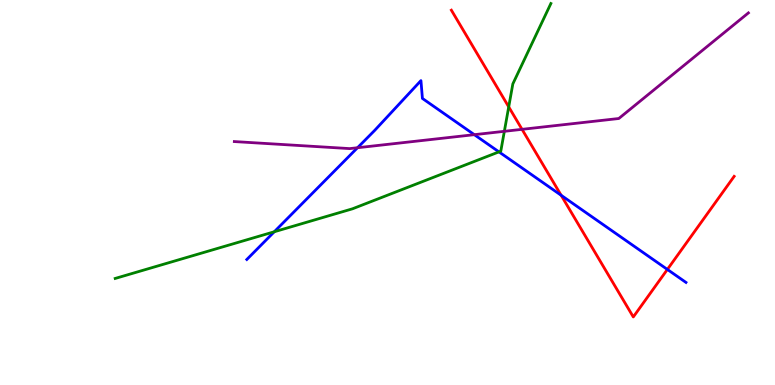[{'lines': ['blue', 'red'], 'intersections': [{'x': 7.24, 'y': 4.93}, {'x': 8.61, 'y': 3.0}]}, {'lines': ['green', 'red'], 'intersections': [{'x': 6.56, 'y': 7.22}]}, {'lines': ['purple', 'red'], 'intersections': [{'x': 6.74, 'y': 6.64}]}, {'lines': ['blue', 'green'], 'intersections': [{'x': 3.54, 'y': 3.98}, {'x': 6.44, 'y': 6.06}]}, {'lines': ['blue', 'purple'], 'intersections': [{'x': 4.61, 'y': 6.16}, {'x': 6.12, 'y': 6.5}]}, {'lines': ['green', 'purple'], 'intersections': [{'x': 6.51, 'y': 6.59}]}]